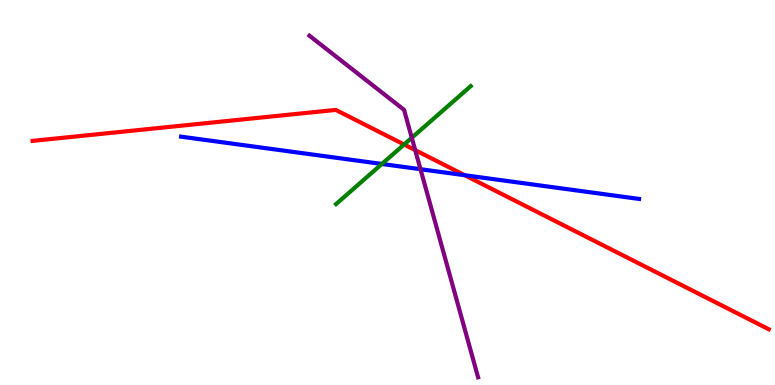[{'lines': ['blue', 'red'], 'intersections': [{'x': 6.0, 'y': 5.45}]}, {'lines': ['green', 'red'], 'intersections': [{'x': 5.21, 'y': 6.25}]}, {'lines': ['purple', 'red'], 'intersections': [{'x': 5.36, 'y': 6.1}]}, {'lines': ['blue', 'green'], 'intersections': [{'x': 4.93, 'y': 5.74}]}, {'lines': ['blue', 'purple'], 'intersections': [{'x': 5.43, 'y': 5.6}]}, {'lines': ['green', 'purple'], 'intersections': [{'x': 5.31, 'y': 6.42}]}]